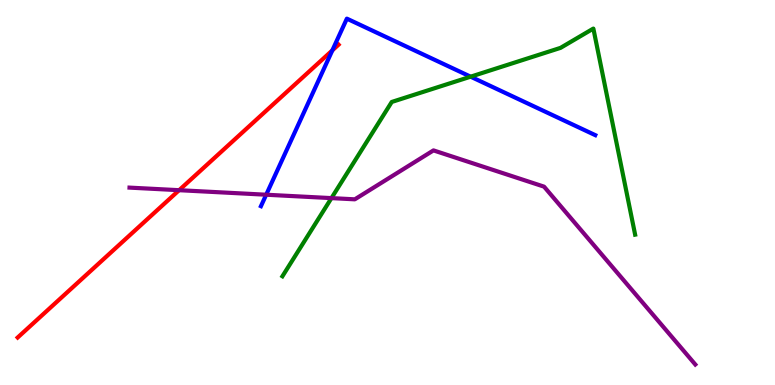[{'lines': ['blue', 'red'], 'intersections': [{'x': 4.29, 'y': 8.69}]}, {'lines': ['green', 'red'], 'intersections': []}, {'lines': ['purple', 'red'], 'intersections': [{'x': 2.31, 'y': 5.06}]}, {'lines': ['blue', 'green'], 'intersections': [{'x': 6.07, 'y': 8.01}]}, {'lines': ['blue', 'purple'], 'intersections': [{'x': 3.43, 'y': 4.94}]}, {'lines': ['green', 'purple'], 'intersections': [{'x': 4.28, 'y': 4.85}]}]